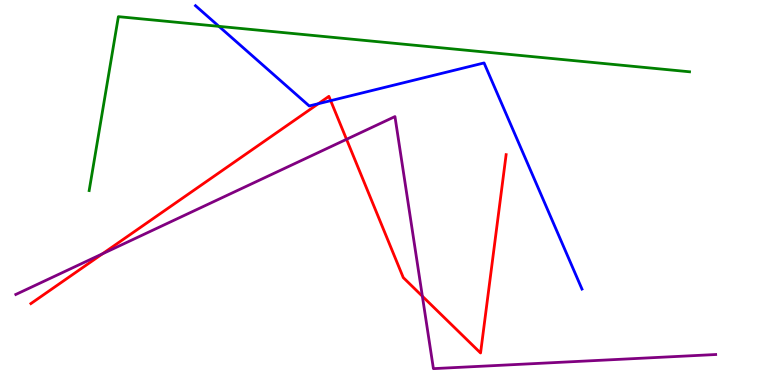[{'lines': ['blue', 'red'], 'intersections': [{'x': 4.11, 'y': 7.31}, {'x': 4.27, 'y': 7.39}]}, {'lines': ['green', 'red'], 'intersections': []}, {'lines': ['purple', 'red'], 'intersections': [{'x': 1.32, 'y': 3.41}, {'x': 4.47, 'y': 6.38}, {'x': 5.45, 'y': 2.31}]}, {'lines': ['blue', 'green'], 'intersections': [{'x': 2.83, 'y': 9.32}]}, {'lines': ['blue', 'purple'], 'intersections': []}, {'lines': ['green', 'purple'], 'intersections': []}]